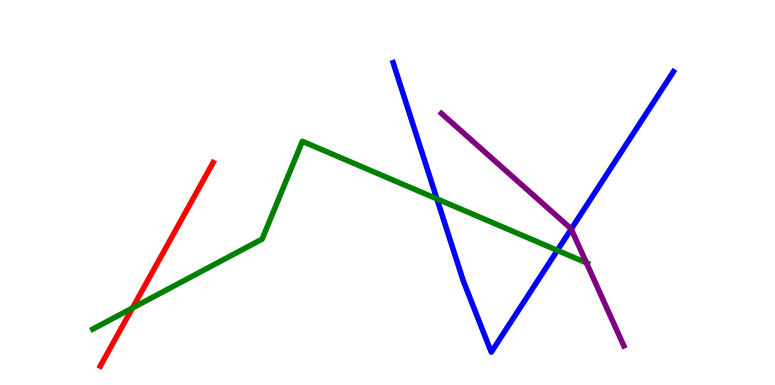[{'lines': ['blue', 'red'], 'intersections': []}, {'lines': ['green', 'red'], 'intersections': [{'x': 1.71, 'y': 2.0}]}, {'lines': ['purple', 'red'], 'intersections': []}, {'lines': ['blue', 'green'], 'intersections': [{'x': 5.64, 'y': 4.83}, {'x': 7.19, 'y': 3.5}]}, {'lines': ['blue', 'purple'], 'intersections': [{'x': 7.37, 'y': 4.05}]}, {'lines': ['green', 'purple'], 'intersections': [{'x': 7.57, 'y': 3.17}]}]